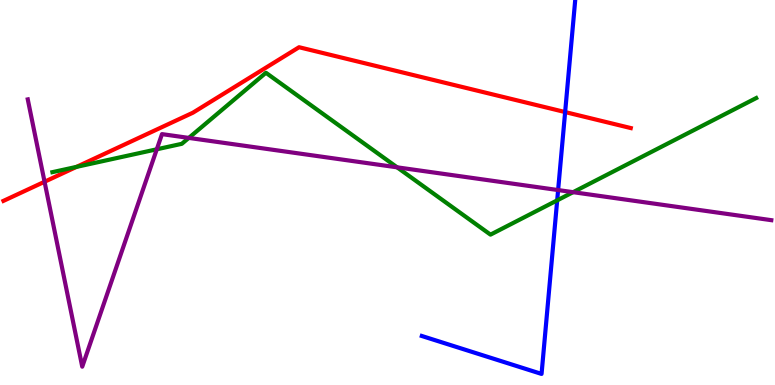[{'lines': ['blue', 'red'], 'intersections': [{'x': 7.29, 'y': 7.09}]}, {'lines': ['green', 'red'], 'intersections': [{'x': 0.987, 'y': 5.67}]}, {'lines': ['purple', 'red'], 'intersections': [{'x': 0.575, 'y': 5.28}]}, {'lines': ['blue', 'green'], 'intersections': [{'x': 7.19, 'y': 4.8}]}, {'lines': ['blue', 'purple'], 'intersections': [{'x': 7.2, 'y': 5.06}]}, {'lines': ['green', 'purple'], 'intersections': [{'x': 2.02, 'y': 6.12}, {'x': 2.44, 'y': 6.42}, {'x': 5.12, 'y': 5.65}, {'x': 7.39, 'y': 5.01}]}]